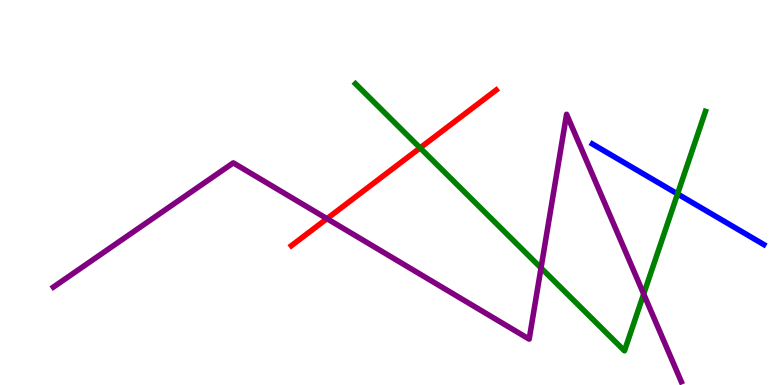[{'lines': ['blue', 'red'], 'intersections': []}, {'lines': ['green', 'red'], 'intersections': [{'x': 5.42, 'y': 6.16}]}, {'lines': ['purple', 'red'], 'intersections': [{'x': 4.22, 'y': 4.32}]}, {'lines': ['blue', 'green'], 'intersections': [{'x': 8.74, 'y': 4.96}]}, {'lines': ['blue', 'purple'], 'intersections': []}, {'lines': ['green', 'purple'], 'intersections': [{'x': 6.98, 'y': 3.04}, {'x': 8.31, 'y': 2.36}]}]